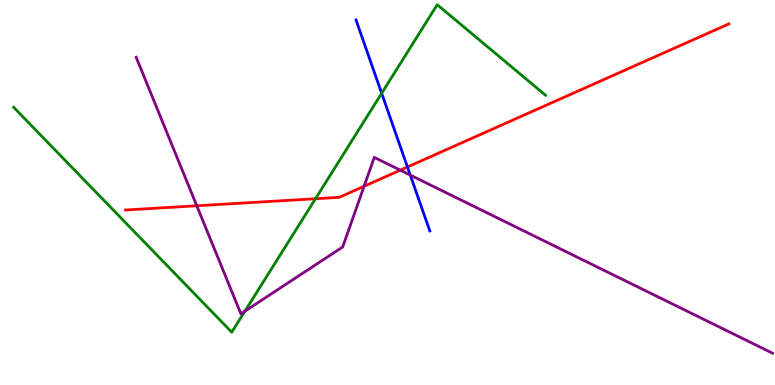[{'lines': ['blue', 'red'], 'intersections': [{'x': 5.26, 'y': 5.66}]}, {'lines': ['green', 'red'], 'intersections': [{'x': 4.07, 'y': 4.84}]}, {'lines': ['purple', 'red'], 'intersections': [{'x': 2.54, 'y': 4.66}, {'x': 4.7, 'y': 5.16}, {'x': 5.16, 'y': 5.58}]}, {'lines': ['blue', 'green'], 'intersections': [{'x': 4.92, 'y': 7.58}]}, {'lines': ['blue', 'purple'], 'intersections': [{'x': 5.29, 'y': 5.45}]}, {'lines': ['green', 'purple'], 'intersections': [{'x': 3.16, 'y': 1.92}]}]